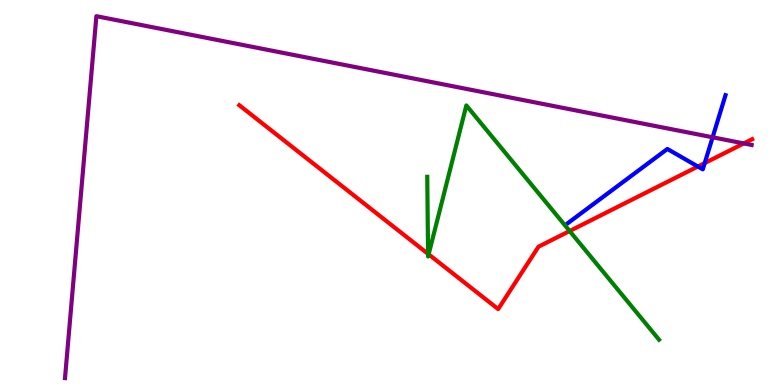[{'lines': ['blue', 'red'], 'intersections': [{'x': 9.0, 'y': 5.67}, {'x': 9.09, 'y': 5.76}]}, {'lines': ['green', 'red'], 'intersections': [{'x': 5.52, 'y': 3.41}, {'x': 5.53, 'y': 3.39}, {'x': 7.35, 'y': 4.0}]}, {'lines': ['purple', 'red'], 'intersections': [{'x': 9.6, 'y': 6.27}]}, {'lines': ['blue', 'green'], 'intersections': []}, {'lines': ['blue', 'purple'], 'intersections': [{'x': 9.2, 'y': 6.43}]}, {'lines': ['green', 'purple'], 'intersections': []}]